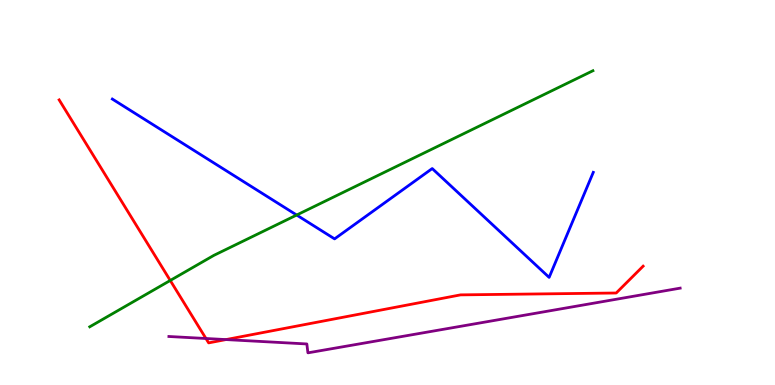[{'lines': ['blue', 'red'], 'intersections': []}, {'lines': ['green', 'red'], 'intersections': [{'x': 2.2, 'y': 2.72}]}, {'lines': ['purple', 'red'], 'intersections': [{'x': 2.66, 'y': 1.21}, {'x': 2.92, 'y': 1.18}]}, {'lines': ['blue', 'green'], 'intersections': [{'x': 3.83, 'y': 4.41}]}, {'lines': ['blue', 'purple'], 'intersections': []}, {'lines': ['green', 'purple'], 'intersections': []}]